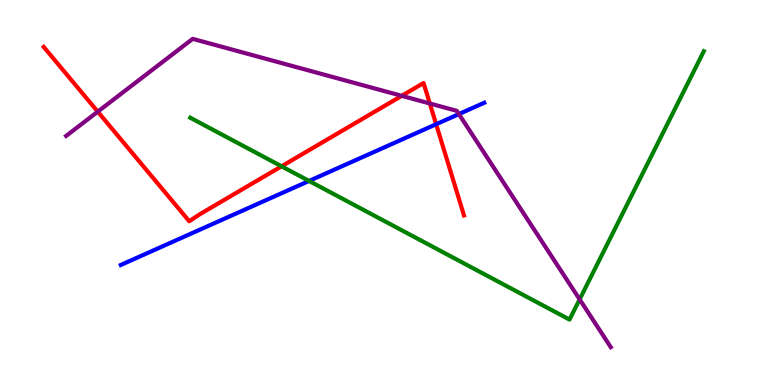[{'lines': ['blue', 'red'], 'intersections': [{'x': 5.63, 'y': 6.77}]}, {'lines': ['green', 'red'], 'intersections': [{'x': 3.63, 'y': 5.68}]}, {'lines': ['purple', 'red'], 'intersections': [{'x': 1.26, 'y': 7.1}, {'x': 5.18, 'y': 7.51}, {'x': 5.55, 'y': 7.31}]}, {'lines': ['blue', 'green'], 'intersections': [{'x': 3.99, 'y': 5.3}]}, {'lines': ['blue', 'purple'], 'intersections': [{'x': 5.92, 'y': 7.04}]}, {'lines': ['green', 'purple'], 'intersections': [{'x': 7.48, 'y': 2.22}]}]